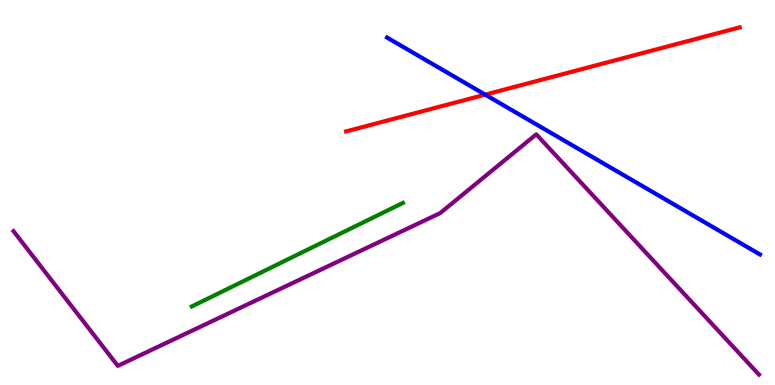[{'lines': ['blue', 'red'], 'intersections': [{'x': 6.26, 'y': 7.54}]}, {'lines': ['green', 'red'], 'intersections': []}, {'lines': ['purple', 'red'], 'intersections': []}, {'lines': ['blue', 'green'], 'intersections': []}, {'lines': ['blue', 'purple'], 'intersections': []}, {'lines': ['green', 'purple'], 'intersections': []}]